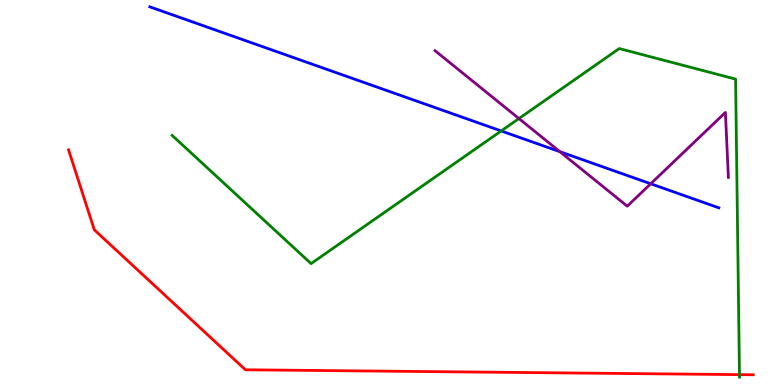[{'lines': ['blue', 'red'], 'intersections': []}, {'lines': ['green', 'red'], 'intersections': [{'x': 9.54, 'y': 0.269}]}, {'lines': ['purple', 'red'], 'intersections': []}, {'lines': ['blue', 'green'], 'intersections': [{'x': 6.47, 'y': 6.6}]}, {'lines': ['blue', 'purple'], 'intersections': [{'x': 7.22, 'y': 6.06}, {'x': 8.4, 'y': 5.23}]}, {'lines': ['green', 'purple'], 'intersections': [{'x': 6.7, 'y': 6.92}]}]